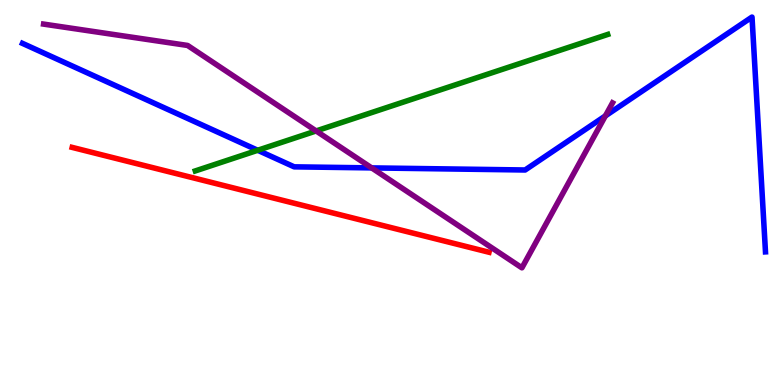[{'lines': ['blue', 'red'], 'intersections': []}, {'lines': ['green', 'red'], 'intersections': []}, {'lines': ['purple', 'red'], 'intersections': []}, {'lines': ['blue', 'green'], 'intersections': [{'x': 3.33, 'y': 6.1}]}, {'lines': ['blue', 'purple'], 'intersections': [{'x': 4.8, 'y': 5.64}, {'x': 7.81, 'y': 6.99}]}, {'lines': ['green', 'purple'], 'intersections': [{'x': 4.08, 'y': 6.6}]}]